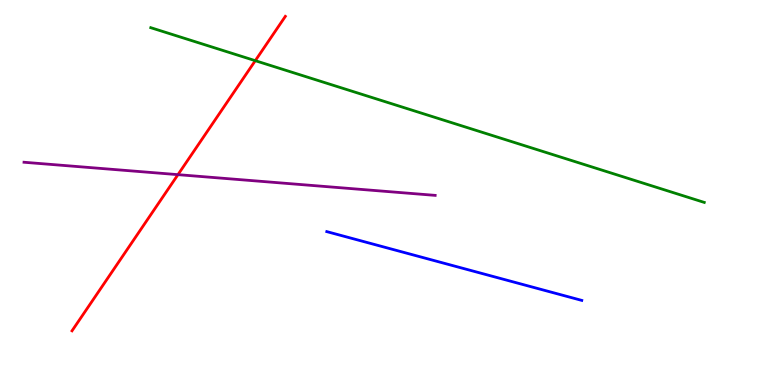[{'lines': ['blue', 'red'], 'intersections': []}, {'lines': ['green', 'red'], 'intersections': [{'x': 3.29, 'y': 8.42}]}, {'lines': ['purple', 'red'], 'intersections': [{'x': 2.3, 'y': 5.46}]}, {'lines': ['blue', 'green'], 'intersections': []}, {'lines': ['blue', 'purple'], 'intersections': []}, {'lines': ['green', 'purple'], 'intersections': []}]